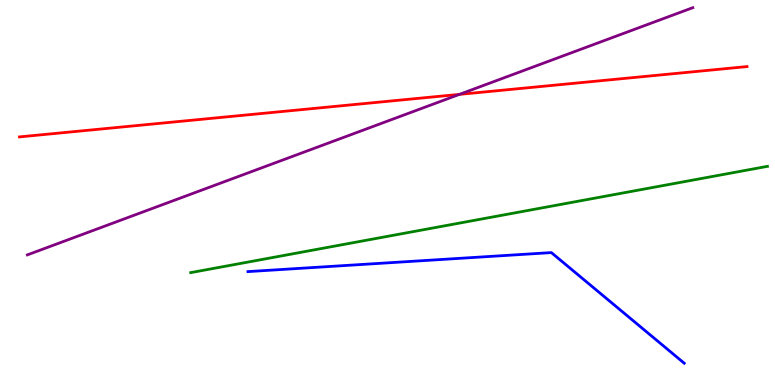[{'lines': ['blue', 'red'], 'intersections': []}, {'lines': ['green', 'red'], 'intersections': []}, {'lines': ['purple', 'red'], 'intersections': [{'x': 5.93, 'y': 7.55}]}, {'lines': ['blue', 'green'], 'intersections': []}, {'lines': ['blue', 'purple'], 'intersections': []}, {'lines': ['green', 'purple'], 'intersections': []}]